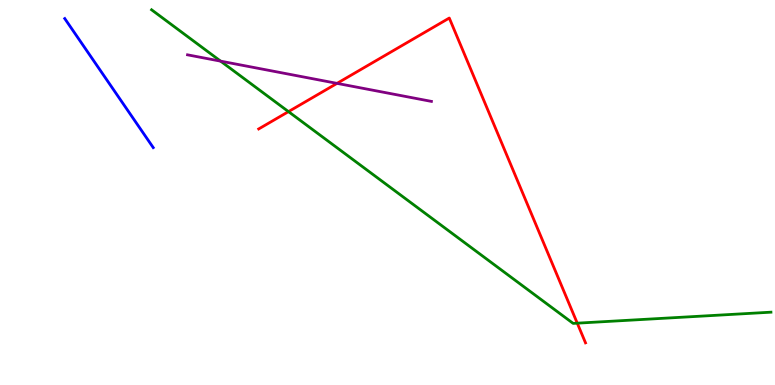[{'lines': ['blue', 'red'], 'intersections': []}, {'lines': ['green', 'red'], 'intersections': [{'x': 3.72, 'y': 7.1}, {'x': 7.45, 'y': 1.61}]}, {'lines': ['purple', 'red'], 'intersections': [{'x': 4.35, 'y': 7.83}]}, {'lines': ['blue', 'green'], 'intersections': []}, {'lines': ['blue', 'purple'], 'intersections': []}, {'lines': ['green', 'purple'], 'intersections': [{'x': 2.85, 'y': 8.41}]}]